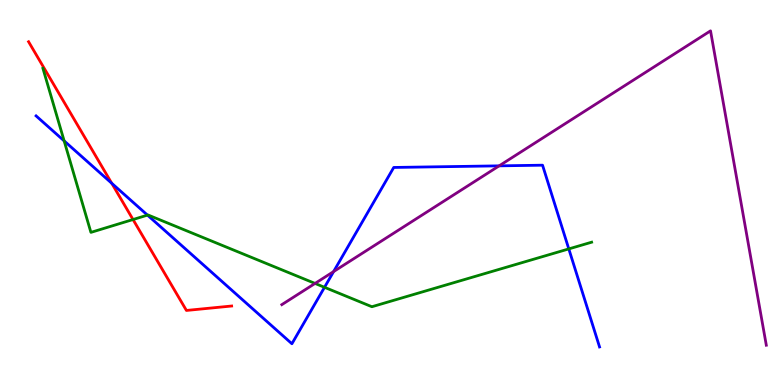[{'lines': ['blue', 'red'], 'intersections': [{'x': 1.44, 'y': 5.24}]}, {'lines': ['green', 'red'], 'intersections': [{'x': 1.72, 'y': 4.3}]}, {'lines': ['purple', 'red'], 'intersections': []}, {'lines': ['blue', 'green'], 'intersections': [{'x': 0.828, 'y': 6.34}, {'x': 1.9, 'y': 4.41}, {'x': 4.19, 'y': 2.54}, {'x': 7.34, 'y': 3.53}]}, {'lines': ['blue', 'purple'], 'intersections': [{'x': 4.3, 'y': 2.95}, {'x': 6.44, 'y': 5.69}]}, {'lines': ['green', 'purple'], 'intersections': [{'x': 4.07, 'y': 2.64}]}]